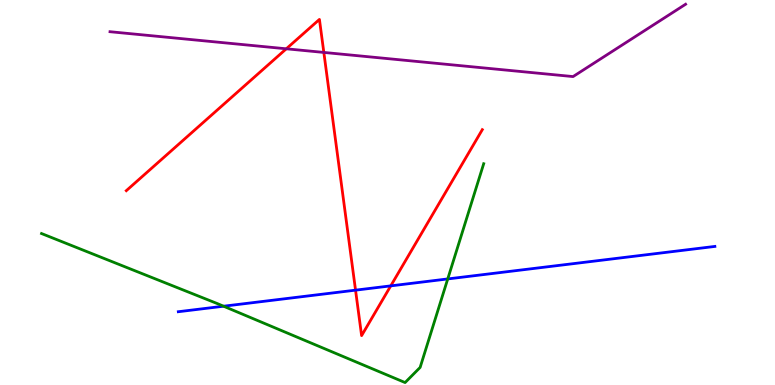[{'lines': ['blue', 'red'], 'intersections': [{'x': 4.59, 'y': 2.46}, {'x': 5.04, 'y': 2.57}]}, {'lines': ['green', 'red'], 'intersections': []}, {'lines': ['purple', 'red'], 'intersections': [{'x': 3.69, 'y': 8.73}, {'x': 4.18, 'y': 8.64}]}, {'lines': ['blue', 'green'], 'intersections': [{'x': 2.88, 'y': 2.05}, {'x': 5.78, 'y': 2.75}]}, {'lines': ['blue', 'purple'], 'intersections': []}, {'lines': ['green', 'purple'], 'intersections': []}]